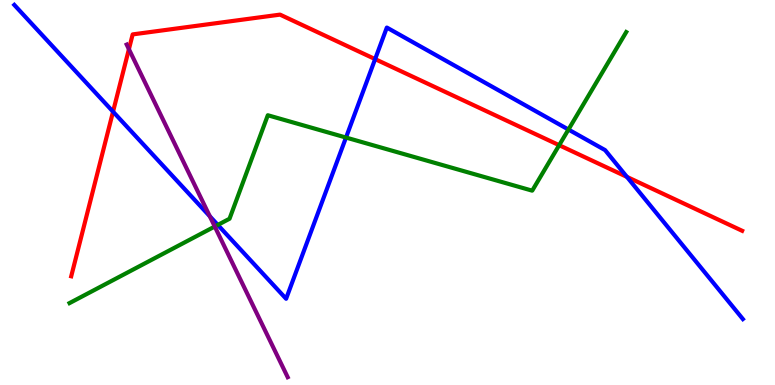[{'lines': ['blue', 'red'], 'intersections': [{'x': 1.46, 'y': 7.1}, {'x': 4.84, 'y': 8.46}, {'x': 8.09, 'y': 5.41}]}, {'lines': ['green', 'red'], 'intersections': [{'x': 7.22, 'y': 6.23}]}, {'lines': ['purple', 'red'], 'intersections': [{'x': 1.66, 'y': 8.72}]}, {'lines': ['blue', 'green'], 'intersections': [{'x': 2.81, 'y': 4.16}, {'x': 4.46, 'y': 6.43}, {'x': 7.33, 'y': 6.64}]}, {'lines': ['blue', 'purple'], 'intersections': [{'x': 2.71, 'y': 4.38}]}, {'lines': ['green', 'purple'], 'intersections': [{'x': 2.77, 'y': 4.12}]}]